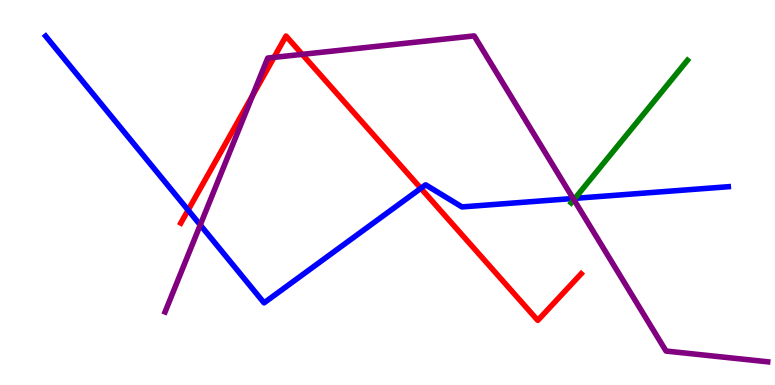[{'lines': ['blue', 'red'], 'intersections': [{'x': 2.43, 'y': 4.54}, {'x': 5.43, 'y': 5.11}]}, {'lines': ['green', 'red'], 'intersections': []}, {'lines': ['purple', 'red'], 'intersections': [{'x': 3.26, 'y': 7.52}, {'x': 3.54, 'y': 8.51}, {'x': 3.9, 'y': 8.59}]}, {'lines': ['blue', 'green'], 'intersections': [{'x': 7.42, 'y': 4.85}]}, {'lines': ['blue', 'purple'], 'intersections': [{'x': 2.58, 'y': 4.16}, {'x': 7.4, 'y': 4.84}]}, {'lines': ['green', 'purple'], 'intersections': [{'x': 7.4, 'y': 4.81}]}]